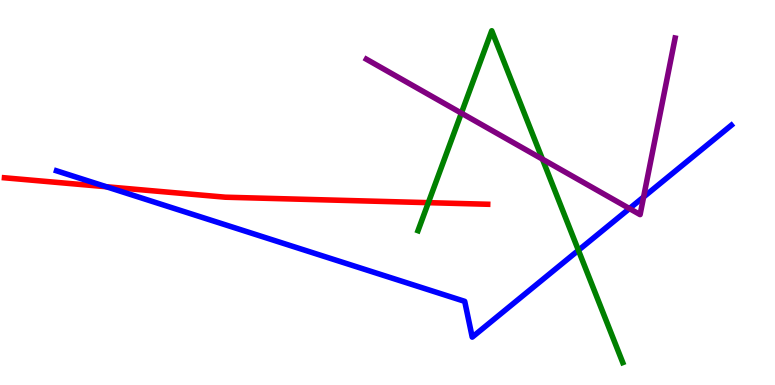[{'lines': ['blue', 'red'], 'intersections': [{'x': 1.37, 'y': 5.15}]}, {'lines': ['green', 'red'], 'intersections': [{'x': 5.53, 'y': 4.74}]}, {'lines': ['purple', 'red'], 'intersections': []}, {'lines': ['blue', 'green'], 'intersections': [{'x': 7.46, 'y': 3.5}]}, {'lines': ['blue', 'purple'], 'intersections': [{'x': 8.12, 'y': 4.58}, {'x': 8.3, 'y': 4.88}]}, {'lines': ['green', 'purple'], 'intersections': [{'x': 5.95, 'y': 7.06}, {'x': 7.0, 'y': 5.87}]}]